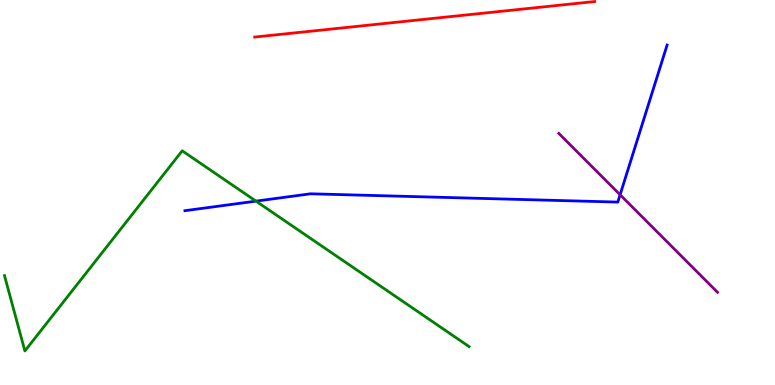[{'lines': ['blue', 'red'], 'intersections': []}, {'lines': ['green', 'red'], 'intersections': []}, {'lines': ['purple', 'red'], 'intersections': []}, {'lines': ['blue', 'green'], 'intersections': [{'x': 3.3, 'y': 4.78}]}, {'lines': ['blue', 'purple'], 'intersections': [{'x': 8.0, 'y': 4.94}]}, {'lines': ['green', 'purple'], 'intersections': []}]